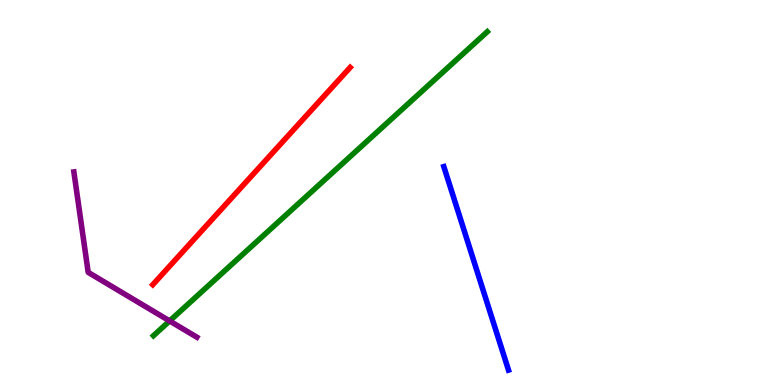[{'lines': ['blue', 'red'], 'intersections': []}, {'lines': ['green', 'red'], 'intersections': []}, {'lines': ['purple', 'red'], 'intersections': []}, {'lines': ['blue', 'green'], 'intersections': []}, {'lines': ['blue', 'purple'], 'intersections': []}, {'lines': ['green', 'purple'], 'intersections': [{'x': 2.19, 'y': 1.66}]}]